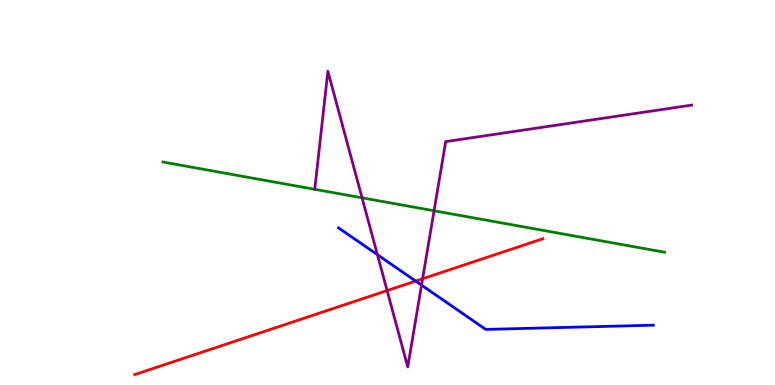[{'lines': ['blue', 'red'], 'intersections': [{'x': 5.36, 'y': 2.7}]}, {'lines': ['green', 'red'], 'intersections': []}, {'lines': ['purple', 'red'], 'intersections': [{'x': 4.99, 'y': 2.45}, {'x': 5.45, 'y': 2.76}]}, {'lines': ['blue', 'green'], 'intersections': []}, {'lines': ['blue', 'purple'], 'intersections': [{'x': 4.87, 'y': 3.39}, {'x': 5.44, 'y': 2.59}]}, {'lines': ['green', 'purple'], 'intersections': [{'x': 4.67, 'y': 4.86}, {'x': 5.6, 'y': 4.53}]}]